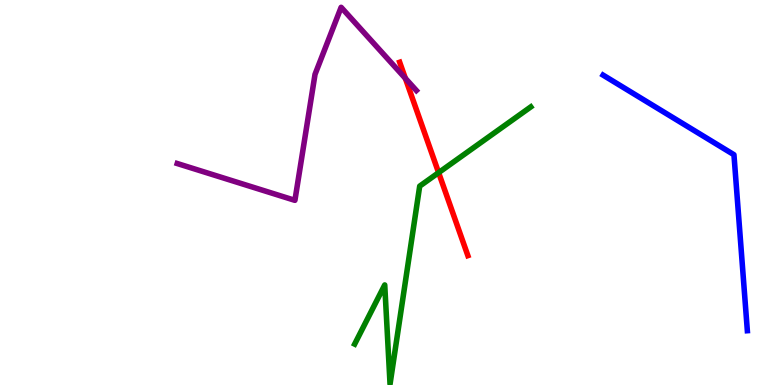[{'lines': ['blue', 'red'], 'intersections': []}, {'lines': ['green', 'red'], 'intersections': [{'x': 5.66, 'y': 5.52}]}, {'lines': ['purple', 'red'], 'intersections': [{'x': 5.23, 'y': 7.97}]}, {'lines': ['blue', 'green'], 'intersections': []}, {'lines': ['blue', 'purple'], 'intersections': []}, {'lines': ['green', 'purple'], 'intersections': []}]